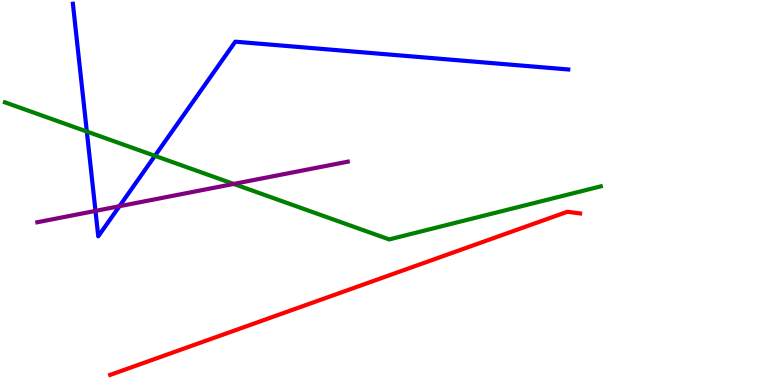[{'lines': ['blue', 'red'], 'intersections': []}, {'lines': ['green', 'red'], 'intersections': []}, {'lines': ['purple', 'red'], 'intersections': []}, {'lines': ['blue', 'green'], 'intersections': [{'x': 1.12, 'y': 6.58}, {'x': 2.0, 'y': 5.95}]}, {'lines': ['blue', 'purple'], 'intersections': [{'x': 1.23, 'y': 4.52}, {'x': 1.54, 'y': 4.64}]}, {'lines': ['green', 'purple'], 'intersections': [{'x': 3.02, 'y': 5.22}]}]